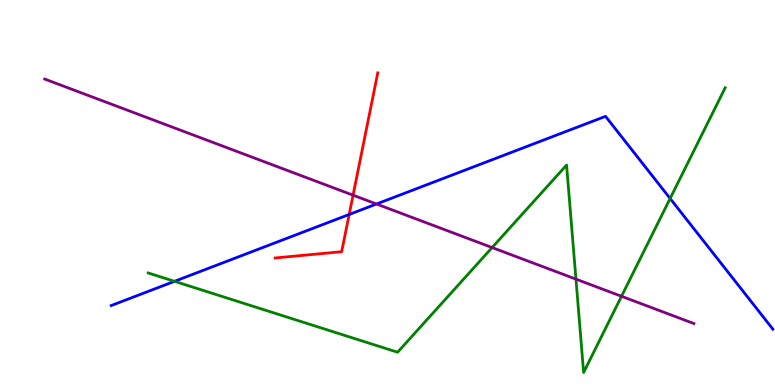[{'lines': ['blue', 'red'], 'intersections': [{'x': 4.51, 'y': 4.43}]}, {'lines': ['green', 'red'], 'intersections': []}, {'lines': ['purple', 'red'], 'intersections': [{'x': 4.56, 'y': 4.93}]}, {'lines': ['blue', 'green'], 'intersections': [{'x': 2.25, 'y': 2.69}, {'x': 8.65, 'y': 4.84}]}, {'lines': ['blue', 'purple'], 'intersections': [{'x': 4.86, 'y': 4.7}]}, {'lines': ['green', 'purple'], 'intersections': [{'x': 6.35, 'y': 3.57}, {'x': 7.43, 'y': 2.75}, {'x': 8.02, 'y': 2.3}]}]